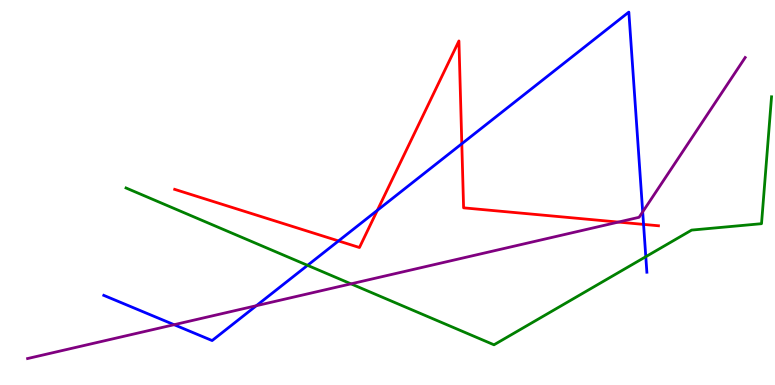[{'lines': ['blue', 'red'], 'intersections': [{'x': 4.37, 'y': 3.74}, {'x': 4.87, 'y': 4.54}, {'x': 5.96, 'y': 6.27}, {'x': 8.3, 'y': 4.17}]}, {'lines': ['green', 'red'], 'intersections': []}, {'lines': ['purple', 'red'], 'intersections': [{'x': 7.98, 'y': 4.23}]}, {'lines': ['blue', 'green'], 'intersections': [{'x': 3.97, 'y': 3.11}, {'x': 8.33, 'y': 3.33}]}, {'lines': ['blue', 'purple'], 'intersections': [{'x': 2.25, 'y': 1.57}, {'x': 3.31, 'y': 2.06}, {'x': 8.29, 'y': 4.5}]}, {'lines': ['green', 'purple'], 'intersections': [{'x': 4.53, 'y': 2.63}]}]